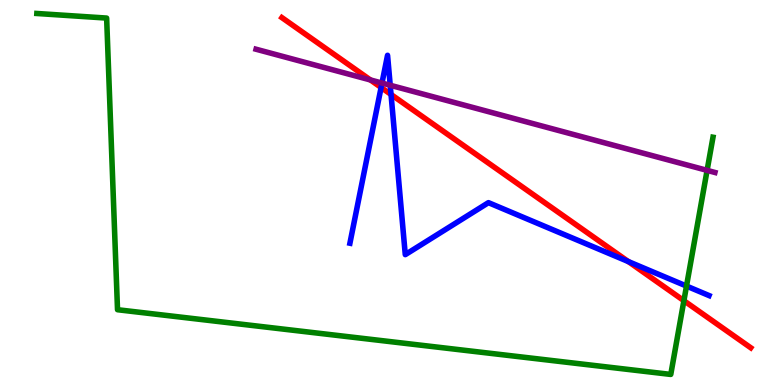[{'lines': ['blue', 'red'], 'intersections': [{'x': 4.92, 'y': 7.73}, {'x': 5.05, 'y': 7.55}, {'x': 8.11, 'y': 3.21}]}, {'lines': ['green', 'red'], 'intersections': [{'x': 8.82, 'y': 2.19}]}, {'lines': ['purple', 'red'], 'intersections': [{'x': 4.78, 'y': 7.92}]}, {'lines': ['blue', 'green'], 'intersections': [{'x': 8.86, 'y': 2.57}]}, {'lines': ['blue', 'purple'], 'intersections': [{'x': 4.93, 'y': 7.84}, {'x': 5.04, 'y': 7.79}]}, {'lines': ['green', 'purple'], 'intersections': [{'x': 9.12, 'y': 5.58}]}]